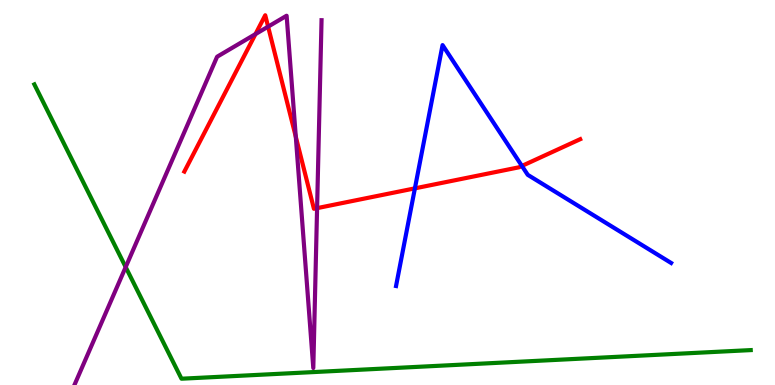[{'lines': ['blue', 'red'], 'intersections': [{'x': 5.35, 'y': 5.11}, {'x': 6.73, 'y': 5.69}]}, {'lines': ['green', 'red'], 'intersections': []}, {'lines': ['purple', 'red'], 'intersections': [{'x': 3.3, 'y': 9.11}, {'x': 3.46, 'y': 9.31}, {'x': 3.82, 'y': 6.45}, {'x': 4.09, 'y': 4.59}]}, {'lines': ['blue', 'green'], 'intersections': []}, {'lines': ['blue', 'purple'], 'intersections': []}, {'lines': ['green', 'purple'], 'intersections': [{'x': 1.62, 'y': 3.06}]}]